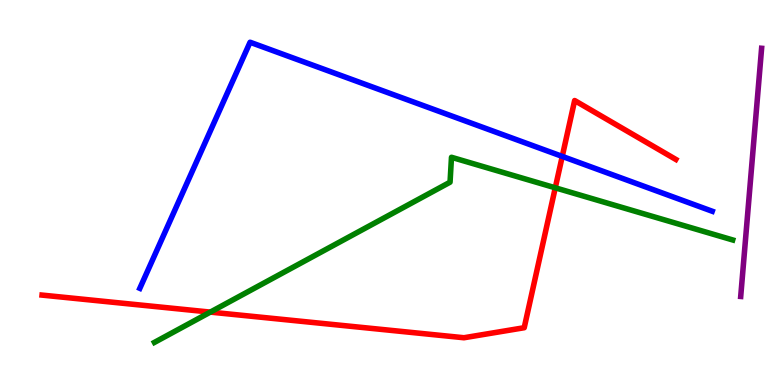[{'lines': ['blue', 'red'], 'intersections': [{'x': 7.25, 'y': 5.94}]}, {'lines': ['green', 'red'], 'intersections': [{'x': 2.71, 'y': 1.89}, {'x': 7.16, 'y': 5.12}]}, {'lines': ['purple', 'red'], 'intersections': []}, {'lines': ['blue', 'green'], 'intersections': []}, {'lines': ['blue', 'purple'], 'intersections': []}, {'lines': ['green', 'purple'], 'intersections': []}]